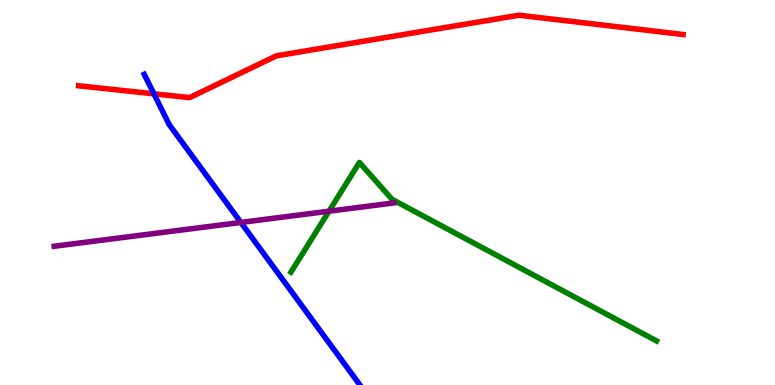[{'lines': ['blue', 'red'], 'intersections': [{'x': 1.99, 'y': 7.56}]}, {'lines': ['green', 'red'], 'intersections': []}, {'lines': ['purple', 'red'], 'intersections': []}, {'lines': ['blue', 'green'], 'intersections': []}, {'lines': ['blue', 'purple'], 'intersections': [{'x': 3.11, 'y': 4.22}]}, {'lines': ['green', 'purple'], 'intersections': [{'x': 4.24, 'y': 4.51}]}]